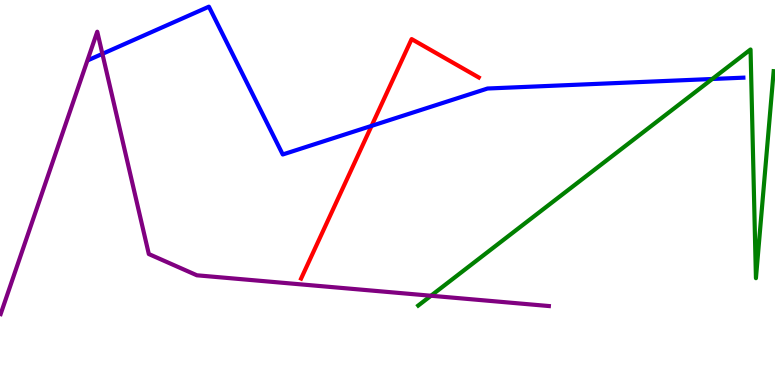[{'lines': ['blue', 'red'], 'intersections': [{'x': 4.79, 'y': 6.73}]}, {'lines': ['green', 'red'], 'intersections': []}, {'lines': ['purple', 'red'], 'intersections': []}, {'lines': ['blue', 'green'], 'intersections': [{'x': 9.19, 'y': 7.95}]}, {'lines': ['blue', 'purple'], 'intersections': [{'x': 1.32, 'y': 8.6}]}, {'lines': ['green', 'purple'], 'intersections': [{'x': 5.56, 'y': 2.32}]}]